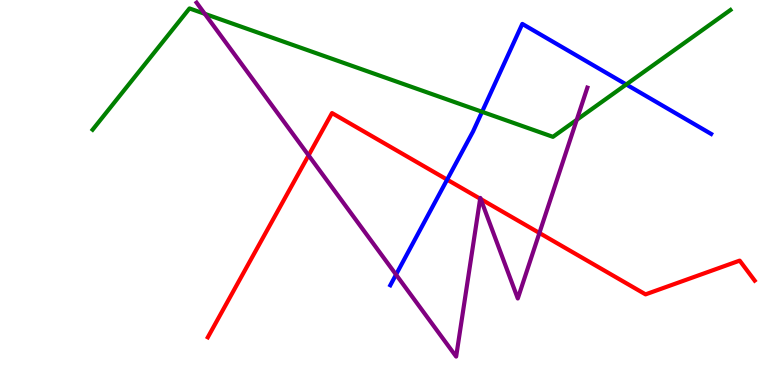[{'lines': ['blue', 'red'], 'intersections': [{'x': 5.77, 'y': 5.33}]}, {'lines': ['green', 'red'], 'intersections': []}, {'lines': ['purple', 'red'], 'intersections': [{'x': 3.98, 'y': 5.96}, {'x': 6.2, 'y': 4.84}, {'x': 6.2, 'y': 4.83}, {'x': 6.96, 'y': 3.95}]}, {'lines': ['blue', 'green'], 'intersections': [{'x': 6.22, 'y': 7.1}, {'x': 8.08, 'y': 7.81}]}, {'lines': ['blue', 'purple'], 'intersections': [{'x': 5.11, 'y': 2.87}]}, {'lines': ['green', 'purple'], 'intersections': [{'x': 2.64, 'y': 9.64}, {'x': 7.44, 'y': 6.89}]}]